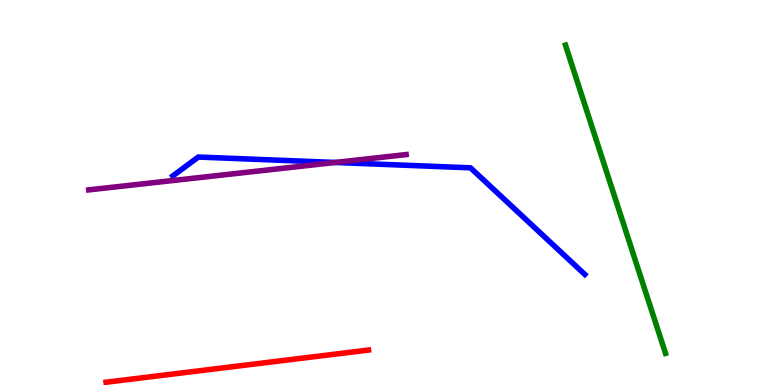[{'lines': ['blue', 'red'], 'intersections': []}, {'lines': ['green', 'red'], 'intersections': []}, {'lines': ['purple', 'red'], 'intersections': []}, {'lines': ['blue', 'green'], 'intersections': []}, {'lines': ['blue', 'purple'], 'intersections': [{'x': 4.33, 'y': 5.78}]}, {'lines': ['green', 'purple'], 'intersections': []}]